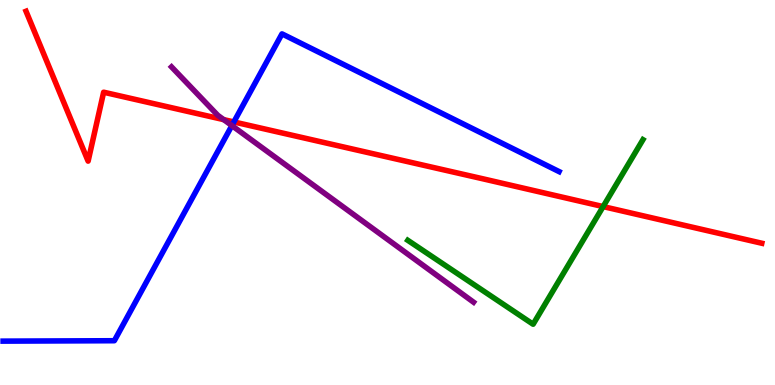[{'lines': ['blue', 'red'], 'intersections': [{'x': 3.02, 'y': 6.83}]}, {'lines': ['green', 'red'], 'intersections': [{'x': 7.78, 'y': 4.63}]}, {'lines': ['purple', 'red'], 'intersections': [{'x': 2.89, 'y': 6.89}]}, {'lines': ['blue', 'green'], 'intersections': []}, {'lines': ['blue', 'purple'], 'intersections': [{'x': 2.99, 'y': 6.74}]}, {'lines': ['green', 'purple'], 'intersections': []}]